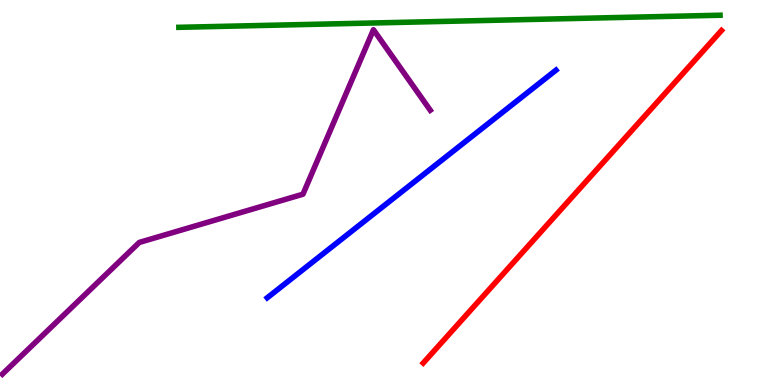[{'lines': ['blue', 'red'], 'intersections': []}, {'lines': ['green', 'red'], 'intersections': []}, {'lines': ['purple', 'red'], 'intersections': []}, {'lines': ['blue', 'green'], 'intersections': []}, {'lines': ['blue', 'purple'], 'intersections': []}, {'lines': ['green', 'purple'], 'intersections': []}]